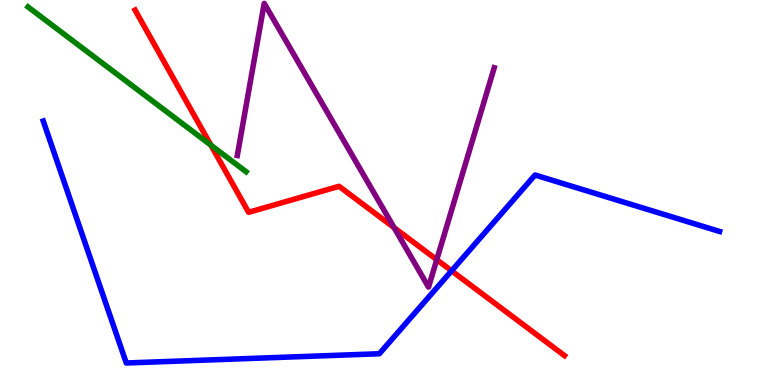[{'lines': ['blue', 'red'], 'intersections': [{'x': 5.83, 'y': 2.97}]}, {'lines': ['green', 'red'], 'intersections': [{'x': 2.72, 'y': 6.23}]}, {'lines': ['purple', 'red'], 'intersections': [{'x': 5.09, 'y': 4.09}, {'x': 5.64, 'y': 3.26}]}, {'lines': ['blue', 'green'], 'intersections': []}, {'lines': ['blue', 'purple'], 'intersections': []}, {'lines': ['green', 'purple'], 'intersections': []}]